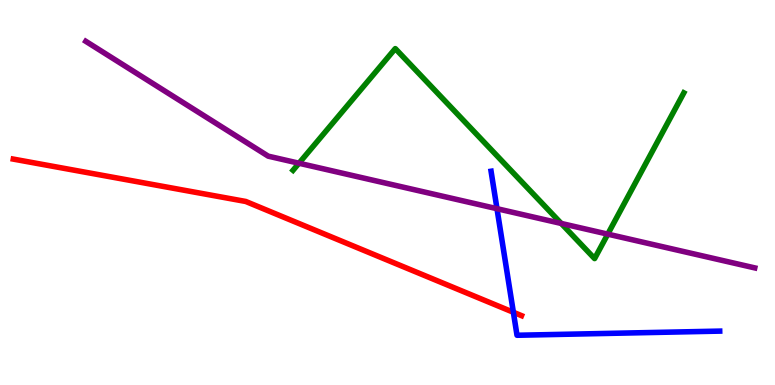[{'lines': ['blue', 'red'], 'intersections': [{'x': 6.62, 'y': 1.89}]}, {'lines': ['green', 'red'], 'intersections': []}, {'lines': ['purple', 'red'], 'intersections': []}, {'lines': ['blue', 'green'], 'intersections': []}, {'lines': ['blue', 'purple'], 'intersections': [{'x': 6.41, 'y': 4.58}]}, {'lines': ['green', 'purple'], 'intersections': [{'x': 3.86, 'y': 5.76}, {'x': 7.24, 'y': 4.2}, {'x': 7.84, 'y': 3.92}]}]